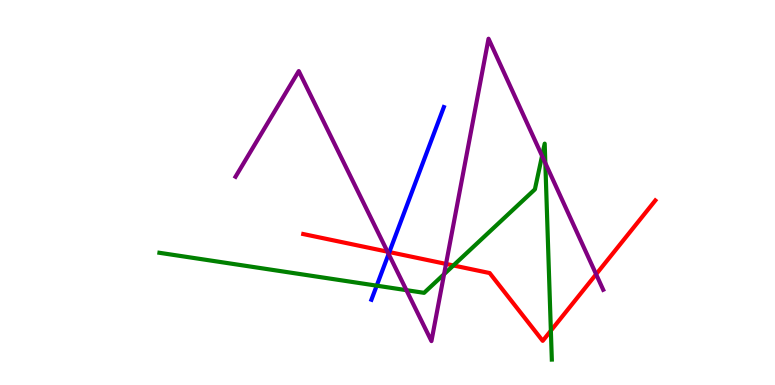[{'lines': ['blue', 'red'], 'intersections': [{'x': 5.02, 'y': 3.45}]}, {'lines': ['green', 'red'], 'intersections': [{'x': 5.85, 'y': 3.1}, {'x': 7.11, 'y': 1.41}]}, {'lines': ['purple', 'red'], 'intersections': [{'x': 5.0, 'y': 3.46}, {'x': 5.76, 'y': 3.14}, {'x': 7.69, 'y': 2.88}]}, {'lines': ['blue', 'green'], 'intersections': [{'x': 4.86, 'y': 2.58}]}, {'lines': ['blue', 'purple'], 'intersections': [{'x': 5.01, 'y': 3.4}]}, {'lines': ['green', 'purple'], 'intersections': [{'x': 5.24, 'y': 2.46}, {'x': 5.73, 'y': 2.88}, {'x': 6.99, 'y': 5.95}, {'x': 7.04, 'y': 5.76}]}]